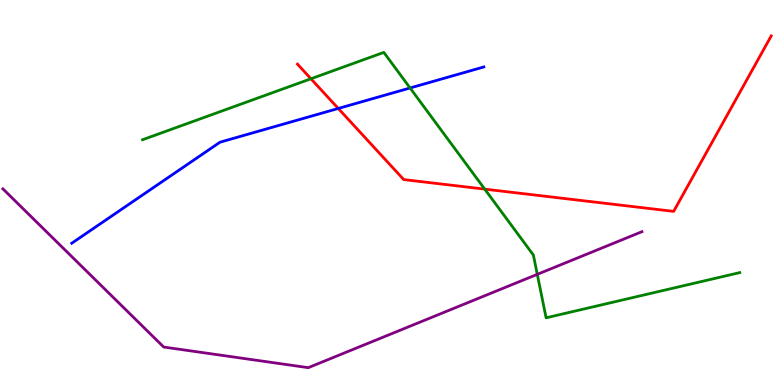[{'lines': ['blue', 'red'], 'intersections': [{'x': 4.36, 'y': 7.18}]}, {'lines': ['green', 'red'], 'intersections': [{'x': 4.01, 'y': 7.95}, {'x': 6.25, 'y': 5.09}]}, {'lines': ['purple', 'red'], 'intersections': []}, {'lines': ['blue', 'green'], 'intersections': [{'x': 5.29, 'y': 7.71}]}, {'lines': ['blue', 'purple'], 'intersections': []}, {'lines': ['green', 'purple'], 'intersections': [{'x': 6.93, 'y': 2.87}]}]